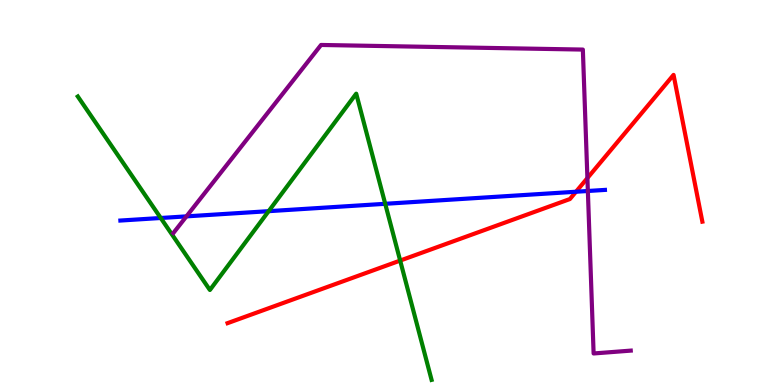[{'lines': ['blue', 'red'], 'intersections': [{'x': 7.43, 'y': 5.02}]}, {'lines': ['green', 'red'], 'intersections': [{'x': 5.16, 'y': 3.23}]}, {'lines': ['purple', 'red'], 'intersections': [{'x': 7.58, 'y': 5.37}]}, {'lines': ['blue', 'green'], 'intersections': [{'x': 2.07, 'y': 4.34}, {'x': 3.47, 'y': 4.52}, {'x': 4.97, 'y': 4.71}]}, {'lines': ['blue', 'purple'], 'intersections': [{'x': 2.41, 'y': 4.38}, {'x': 7.59, 'y': 5.04}]}, {'lines': ['green', 'purple'], 'intersections': []}]